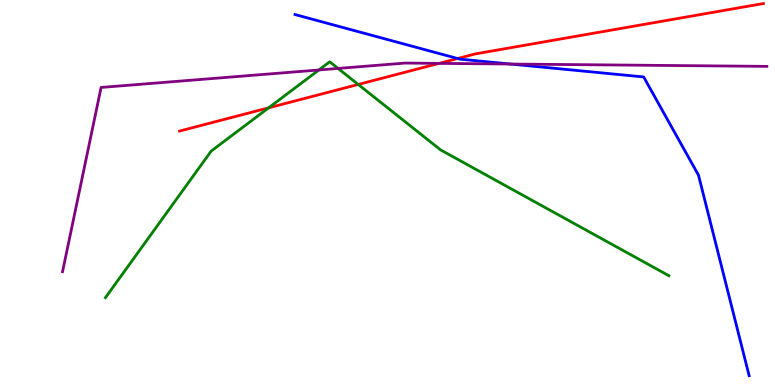[{'lines': ['blue', 'red'], 'intersections': [{'x': 5.9, 'y': 8.48}]}, {'lines': ['green', 'red'], 'intersections': [{'x': 3.47, 'y': 7.2}, {'x': 4.62, 'y': 7.81}]}, {'lines': ['purple', 'red'], 'intersections': [{'x': 5.66, 'y': 8.35}]}, {'lines': ['blue', 'green'], 'intersections': []}, {'lines': ['blue', 'purple'], 'intersections': [{'x': 6.59, 'y': 8.34}]}, {'lines': ['green', 'purple'], 'intersections': [{'x': 4.11, 'y': 8.18}, {'x': 4.36, 'y': 8.22}]}]